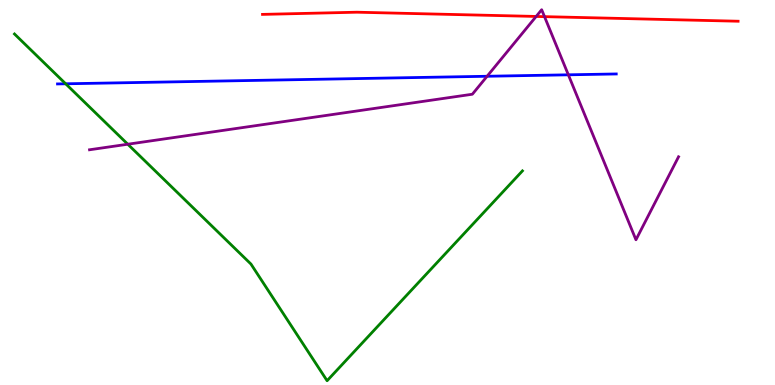[{'lines': ['blue', 'red'], 'intersections': []}, {'lines': ['green', 'red'], 'intersections': []}, {'lines': ['purple', 'red'], 'intersections': [{'x': 6.92, 'y': 9.57}, {'x': 7.03, 'y': 9.57}]}, {'lines': ['blue', 'green'], 'intersections': [{'x': 0.847, 'y': 7.82}]}, {'lines': ['blue', 'purple'], 'intersections': [{'x': 6.29, 'y': 8.02}, {'x': 7.33, 'y': 8.06}]}, {'lines': ['green', 'purple'], 'intersections': [{'x': 1.65, 'y': 6.25}]}]